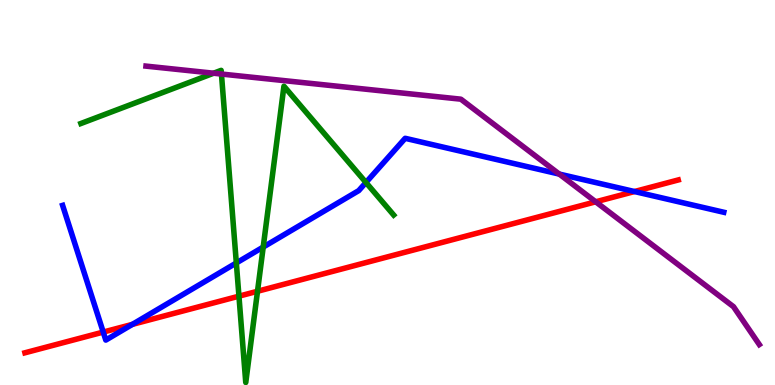[{'lines': ['blue', 'red'], 'intersections': [{'x': 1.33, 'y': 1.37}, {'x': 1.71, 'y': 1.57}, {'x': 8.19, 'y': 5.03}]}, {'lines': ['green', 'red'], 'intersections': [{'x': 3.08, 'y': 2.31}, {'x': 3.32, 'y': 2.43}]}, {'lines': ['purple', 'red'], 'intersections': [{'x': 7.69, 'y': 4.76}]}, {'lines': ['blue', 'green'], 'intersections': [{'x': 3.05, 'y': 3.17}, {'x': 3.4, 'y': 3.58}, {'x': 4.72, 'y': 5.26}]}, {'lines': ['blue', 'purple'], 'intersections': [{'x': 7.22, 'y': 5.48}]}, {'lines': ['green', 'purple'], 'intersections': [{'x': 2.76, 'y': 8.1}, {'x': 2.86, 'y': 8.08}]}]